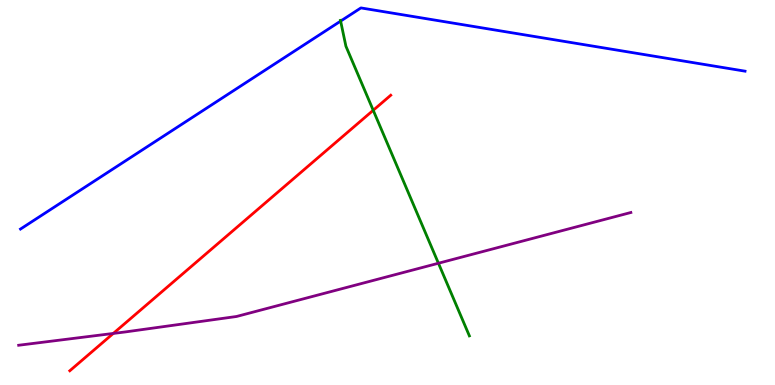[{'lines': ['blue', 'red'], 'intersections': []}, {'lines': ['green', 'red'], 'intersections': [{'x': 4.82, 'y': 7.14}]}, {'lines': ['purple', 'red'], 'intersections': [{'x': 1.46, 'y': 1.34}]}, {'lines': ['blue', 'green'], 'intersections': [{'x': 4.4, 'y': 9.45}]}, {'lines': ['blue', 'purple'], 'intersections': []}, {'lines': ['green', 'purple'], 'intersections': [{'x': 5.66, 'y': 3.16}]}]